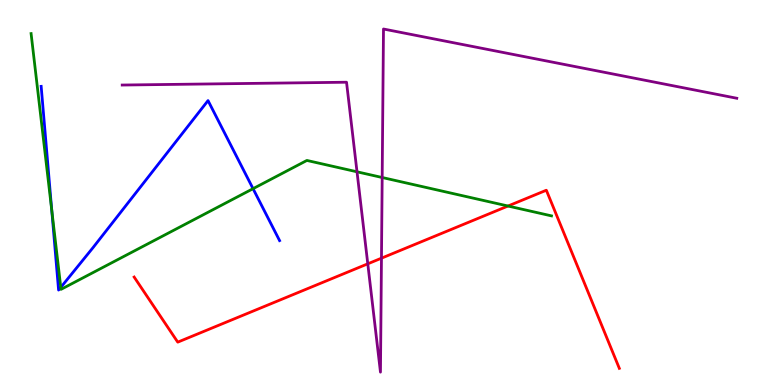[{'lines': ['blue', 'red'], 'intersections': []}, {'lines': ['green', 'red'], 'intersections': [{'x': 6.55, 'y': 4.65}]}, {'lines': ['purple', 'red'], 'intersections': [{'x': 4.75, 'y': 3.15}, {'x': 4.92, 'y': 3.29}]}, {'lines': ['blue', 'green'], 'intersections': [{'x': 0.667, 'y': 4.55}, {'x': 0.784, 'y': 2.54}, {'x': 3.27, 'y': 5.1}]}, {'lines': ['blue', 'purple'], 'intersections': []}, {'lines': ['green', 'purple'], 'intersections': [{'x': 4.61, 'y': 5.54}, {'x': 4.93, 'y': 5.39}]}]